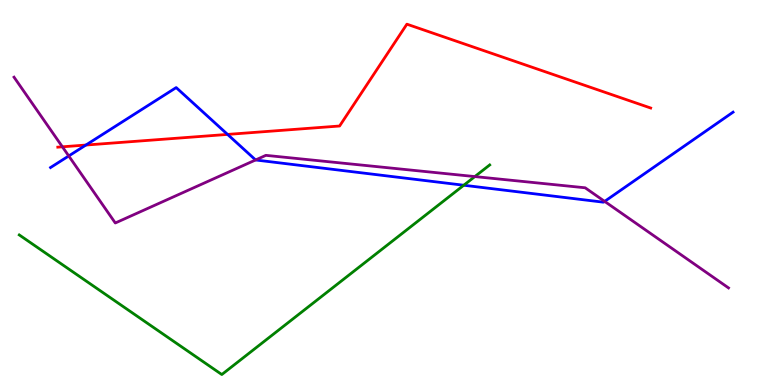[{'lines': ['blue', 'red'], 'intersections': [{'x': 1.11, 'y': 6.23}, {'x': 2.94, 'y': 6.51}]}, {'lines': ['green', 'red'], 'intersections': []}, {'lines': ['purple', 'red'], 'intersections': [{'x': 0.805, 'y': 6.19}]}, {'lines': ['blue', 'green'], 'intersections': [{'x': 5.98, 'y': 5.19}]}, {'lines': ['blue', 'purple'], 'intersections': [{'x': 0.887, 'y': 5.95}, {'x': 3.3, 'y': 5.85}, {'x': 7.8, 'y': 4.77}]}, {'lines': ['green', 'purple'], 'intersections': [{'x': 6.13, 'y': 5.41}]}]